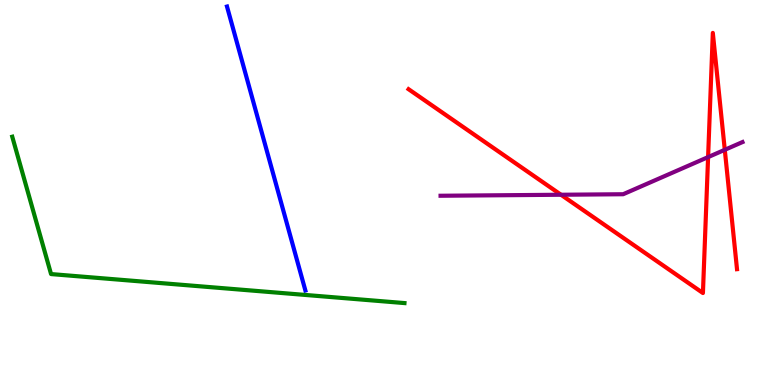[{'lines': ['blue', 'red'], 'intersections': []}, {'lines': ['green', 'red'], 'intersections': []}, {'lines': ['purple', 'red'], 'intersections': [{'x': 7.24, 'y': 4.94}, {'x': 9.14, 'y': 5.92}, {'x': 9.35, 'y': 6.11}]}, {'lines': ['blue', 'green'], 'intersections': []}, {'lines': ['blue', 'purple'], 'intersections': []}, {'lines': ['green', 'purple'], 'intersections': []}]